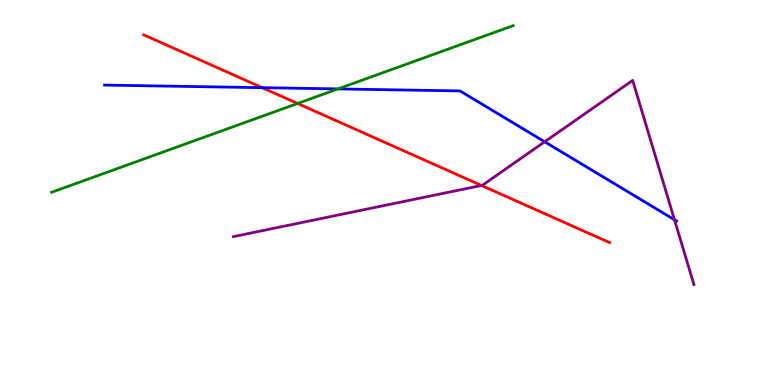[{'lines': ['blue', 'red'], 'intersections': [{'x': 3.38, 'y': 7.72}]}, {'lines': ['green', 'red'], 'intersections': [{'x': 3.84, 'y': 7.31}]}, {'lines': ['purple', 'red'], 'intersections': [{'x': 6.21, 'y': 5.18}]}, {'lines': ['blue', 'green'], 'intersections': [{'x': 4.36, 'y': 7.69}]}, {'lines': ['blue', 'purple'], 'intersections': [{'x': 7.03, 'y': 6.32}, {'x': 8.7, 'y': 4.29}]}, {'lines': ['green', 'purple'], 'intersections': []}]